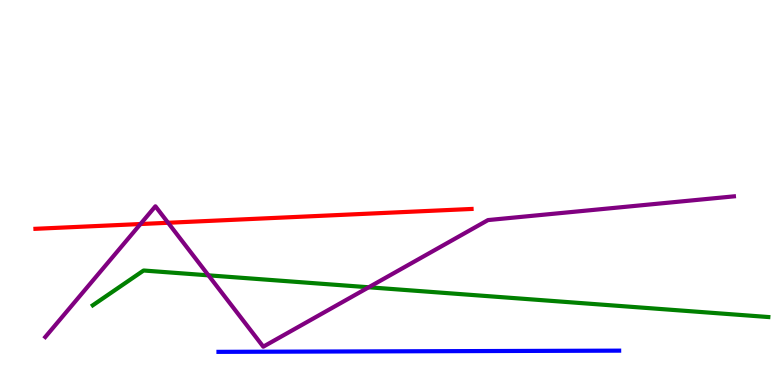[{'lines': ['blue', 'red'], 'intersections': []}, {'lines': ['green', 'red'], 'intersections': []}, {'lines': ['purple', 'red'], 'intersections': [{'x': 1.81, 'y': 4.18}, {'x': 2.17, 'y': 4.21}]}, {'lines': ['blue', 'green'], 'intersections': []}, {'lines': ['blue', 'purple'], 'intersections': []}, {'lines': ['green', 'purple'], 'intersections': [{'x': 2.69, 'y': 2.85}, {'x': 4.76, 'y': 2.54}]}]